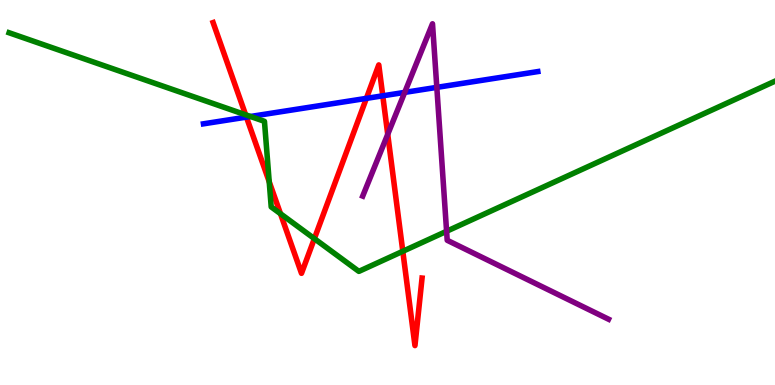[{'lines': ['blue', 'red'], 'intersections': [{'x': 3.18, 'y': 6.96}, {'x': 4.73, 'y': 7.44}, {'x': 4.94, 'y': 7.51}]}, {'lines': ['green', 'red'], 'intersections': [{'x': 3.17, 'y': 7.02}, {'x': 3.47, 'y': 5.28}, {'x': 3.62, 'y': 4.45}, {'x': 4.06, 'y': 3.8}, {'x': 5.2, 'y': 3.47}]}, {'lines': ['purple', 'red'], 'intersections': [{'x': 5.0, 'y': 6.51}]}, {'lines': ['blue', 'green'], 'intersections': [{'x': 3.23, 'y': 6.97}]}, {'lines': ['blue', 'purple'], 'intersections': [{'x': 5.22, 'y': 7.6}, {'x': 5.64, 'y': 7.73}]}, {'lines': ['green', 'purple'], 'intersections': [{'x': 5.76, 'y': 3.99}]}]